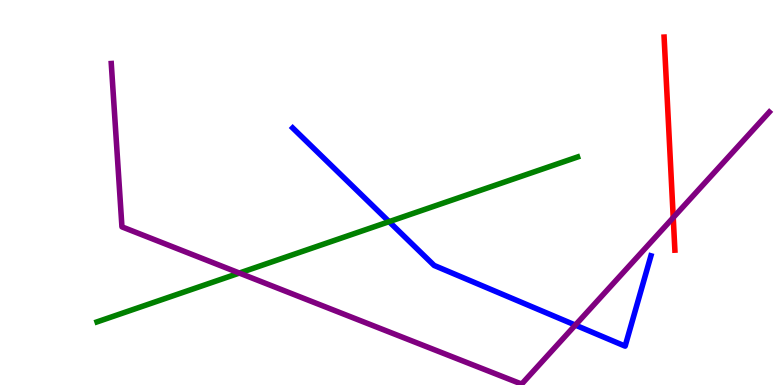[{'lines': ['blue', 'red'], 'intersections': []}, {'lines': ['green', 'red'], 'intersections': []}, {'lines': ['purple', 'red'], 'intersections': [{'x': 8.69, 'y': 4.35}]}, {'lines': ['blue', 'green'], 'intersections': [{'x': 5.02, 'y': 4.24}]}, {'lines': ['blue', 'purple'], 'intersections': [{'x': 7.42, 'y': 1.56}]}, {'lines': ['green', 'purple'], 'intersections': [{'x': 3.09, 'y': 2.91}]}]